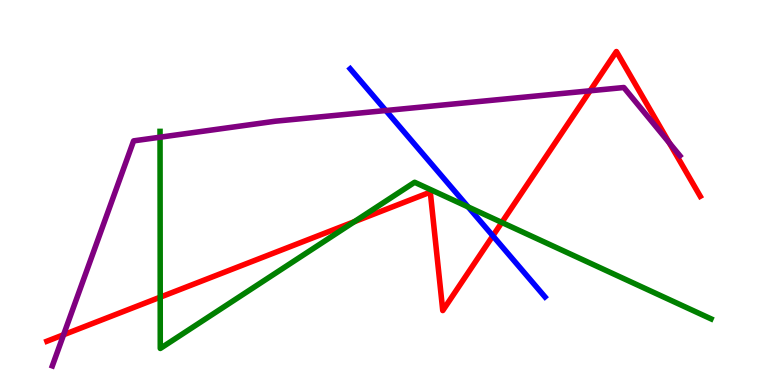[{'lines': ['blue', 'red'], 'intersections': [{'x': 6.36, 'y': 3.87}]}, {'lines': ['green', 'red'], 'intersections': [{'x': 2.07, 'y': 2.28}, {'x': 4.57, 'y': 4.24}, {'x': 6.48, 'y': 4.22}]}, {'lines': ['purple', 'red'], 'intersections': [{'x': 0.82, 'y': 1.31}, {'x': 7.61, 'y': 7.64}, {'x': 8.64, 'y': 6.29}]}, {'lines': ['blue', 'green'], 'intersections': [{'x': 6.04, 'y': 4.62}]}, {'lines': ['blue', 'purple'], 'intersections': [{'x': 4.98, 'y': 7.13}]}, {'lines': ['green', 'purple'], 'intersections': [{'x': 2.07, 'y': 6.44}]}]